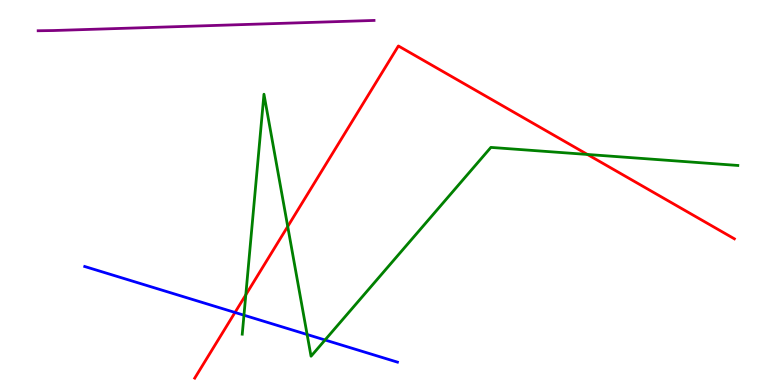[{'lines': ['blue', 'red'], 'intersections': [{'x': 3.03, 'y': 1.88}]}, {'lines': ['green', 'red'], 'intersections': [{'x': 3.17, 'y': 2.34}, {'x': 3.71, 'y': 4.12}, {'x': 7.58, 'y': 5.99}]}, {'lines': ['purple', 'red'], 'intersections': []}, {'lines': ['blue', 'green'], 'intersections': [{'x': 3.15, 'y': 1.81}, {'x': 3.96, 'y': 1.31}, {'x': 4.19, 'y': 1.17}]}, {'lines': ['blue', 'purple'], 'intersections': []}, {'lines': ['green', 'purple'], 'intersections': []}]